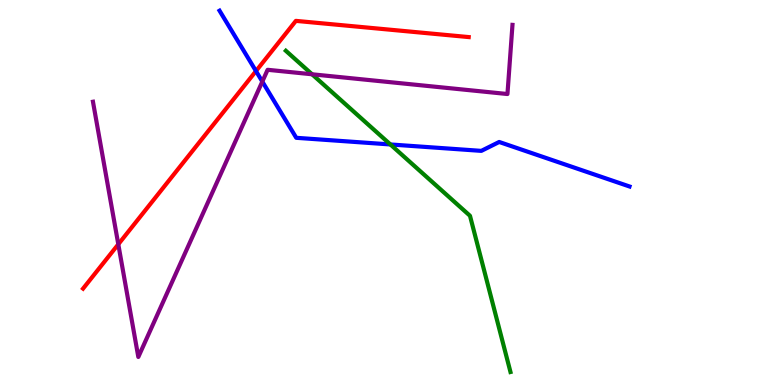[{'lines': ['blue', 'red'], 'intersections': [{'x': 3.3, 'y': 8.15}]}, {'lines': ['green', 'red'], 'intersections': []}, {'lines': ['purple', 'red'], 'intersections': [{'x': 1.53, 'y': 3.65}]}, {'lines': ['blue', 'green'], 'intersections': [{'x': 5.04, 'y': 6.25}]}, {'lines': ['blue', 'purple'], 'intersections': [{'x': 3.38, 'y': 7.88}]}, {'lines': ['green', 'purple'], 'intersections': [{'x': 4.03, 'y': 8.07}]}]